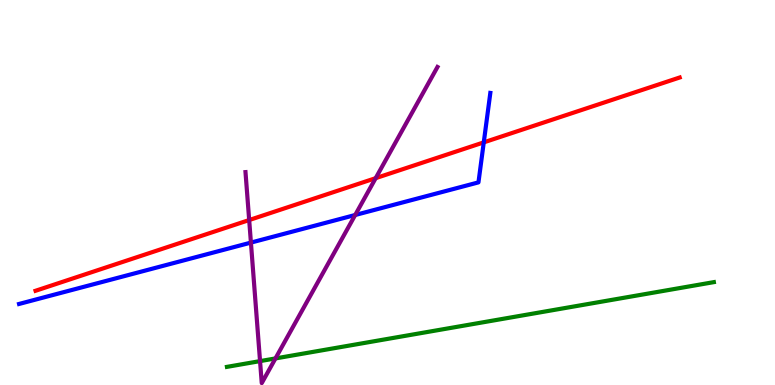[{'lines': ['blue', 'red'], 'intersections': [{'x': 6.24, 'y': 6.3}]}, {'lines': ['green', 'red'], 'intersections': []}, {'lines': ['purple', 'red'], 'intersections': [{'x': 3.22, 'y': 4.28}, {'x': 4.85, 'y': 5.37}]}, {'lines': ['blue', 'green'], 'intersections': []}, {'lines': ['blue', 'purple'], 'intersections': [{'x': 3.24, 'y': 3.7}, {'x': 4.58, 'y': 4.42}]}, {'lines': ['green', 'purple'], 'intersections': [{'x': 3.36, 'y': 0.621}, {'x': 3.55, 'y': 0.69}]}]